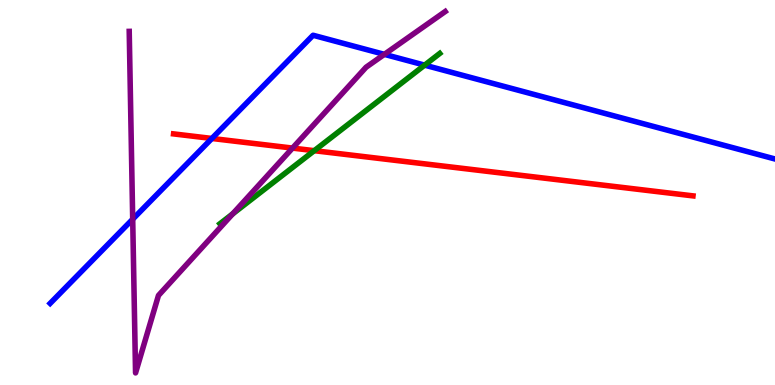[{'lines': ['blue', 'red'], 'intersections': [{'x': 2.73, 'y': 6.4}]}, {'lines': ['green', 'red'], 'intersections': [{'x': 4.05, 'y': 6.09}]}, {'lines': ['purple', 'red'], 'intersections': [{'x': 3.77, 'y': 6.15}]}, {'lines': ['blue', 'green'], 'intersections': [{'x': 5.48, 'y': 8.31}]}, {'lines': ['blue', 'purple'], 'intersections': [{'x': 1.71, 'y': 4.31}, {'x': 4.96, 'y': 8.59}]}, {'lines': ['green', 'purple'], 'intersections': [{'x': 3.0, 'y': 4.44}]}]